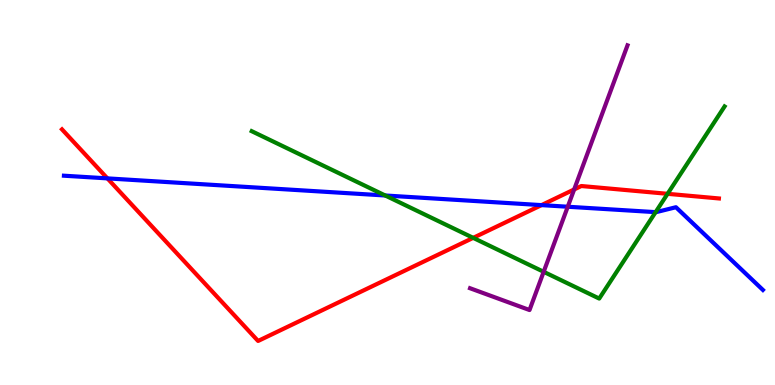[{'lines': ['blue', 'red'], 'intersections': [{'x': 1.39, 'y': 5.37}, {'x': 6.99, 'y': 4.67}]}, {'lines': ['green', 'red'], 'intersections': [{'x': 6.11, 'y': 3.82}, {'x': 8.61, 'y': 4.97}]}, {'lines': ['purple', 'red'], 'intersections': [{'x': 7.41, 'y': 5.08}]}, {'lines': ['blue', 'green'], 'intersections': [{'x': 4.97, 'y': 4.92}, {'x': 8.46, 'y': 4.49}]}, {'lines': ['blue', 'purple'], 'intersections': [{'x': 7.33, 'y': 4.63}]}, {'lines': ['green', 'purple'], 'intersections': [{'x': 7.02, 'y': 2.94}]}]